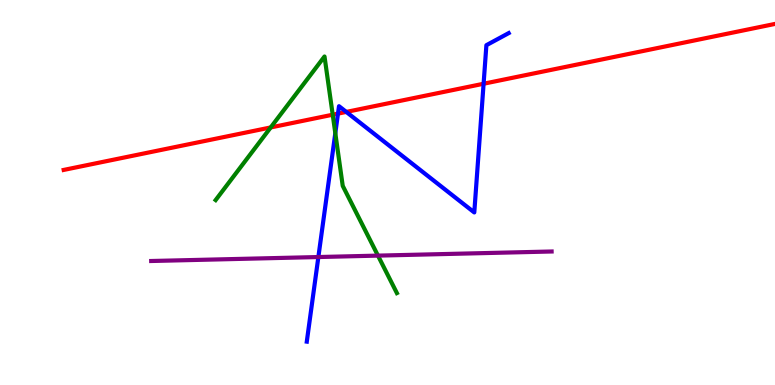[{'lines': ['blue', 'red'], 'intersections': [{'x': 4.36, 'y': 7.05}, {'x': 4.47, 'y': 7.09}, {'x': 6.24, 'y': 7.83}]}, {'lines': ['green', 'red'], 'intersections': [{'x': 3.49, 'y': 6.69}, {'x': 4.29, 'y': 7.02}]}, {'lines': ['purple', 'red'], 'intersections': []}, {'lines': ['blue', 'green'], 'intersections': [{'x': 4.33, 'y': 6.54}]}, {'lines': ['blue', 'purple'], 'intersections': [{'x': 4.11, 'y': 3.32}]}, {'lines': ['green', 'purple'], 'intersections': [{'x': 4.88, 'y': 3.36}]}]